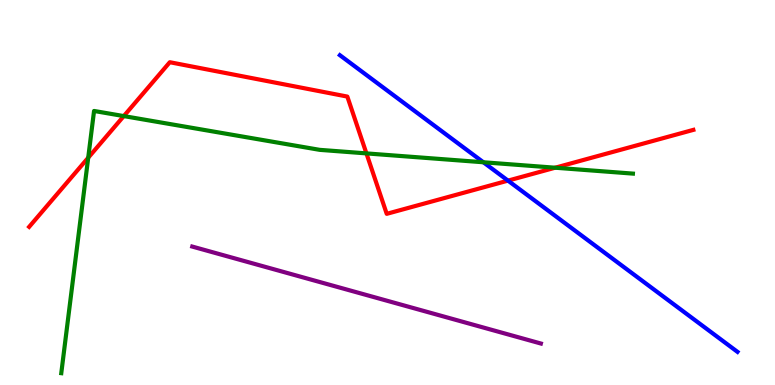[{'lines': ['blue', 'red'], 'intersections': [{'x': 6.55, 'y': 5.31}]}, {'lines': ['green', 'red'], 'intersections': [{'x': 1.14, 'y': 5.9}, {'x': 1.6, 'y': 6.98}, {'x': 4.73, 'y': 6.02}, {'x': 7.16, 'y': 5.64}]}, {'lines': ['purple', 'red'], 'intersections': []}, {'lines': ['blue', 'green'], 'intersections': [{'x': 6.24, 'y': 5.79}]}, {'lines': ['blue', 'purple'], 'intersections': []}, {'lines': ['green', 'purple'], 'intersections': []}]